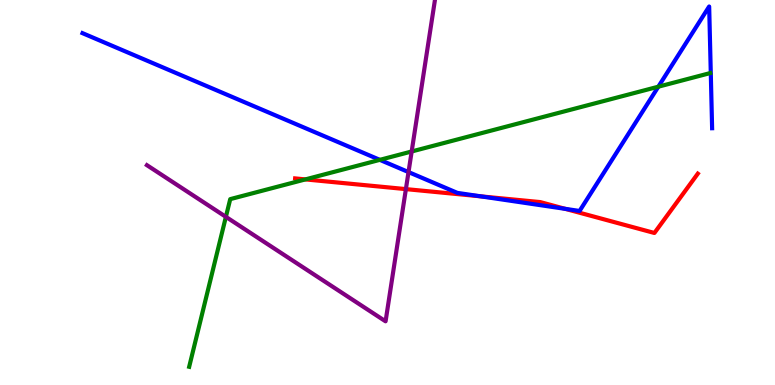[{'lines': ['blue', 'red'], 'intersections': [{'x': 6.2, 'y': 4.9}, {'x': 7.29, 'y': 4.58}]}, {'lines': ['green', 'red'], 'intersections': [{'x': 3.94, 'y': 5.34}]}, {'lines': ['purple', 'red'], 'intersections': [{'x': 5.24, 'y': 5.09}]}, {'lines': ['blue', 'green'], 'intersections': [{'x': 4.9, 'y': 5.85}, {'x': 8.49, 'y': 7.75}]}, {'lines': ['blue', 'purple'], 'intersections': [{'x': 5.27, 'y': 5.53}]}, {'lines': ['green', 'purple'], 'intersections': [{'x': 2.91, 'y': 4.37}, {'x': 5.31, 'y': 6.07}]}]